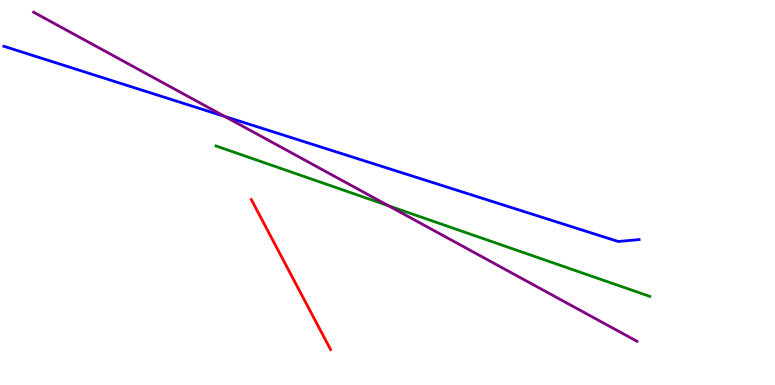[{'lines': ['blue', 'red'], 'intersections': []}, {'lines': ['green', 'red'], 'intersections': []}, {'lines': ['purple', 'red'], 'intersections': []}, {'lines': ['blue', 'green'], 'intersections': []}, {'lines': ['blue', 'purple'], 'intersections': [{'x': 2.9, 'y': 6.98}]}, {'lines': ['green', 'purple'], 'intersections': [{'x': 5.01, 'y': 4.66}]}]